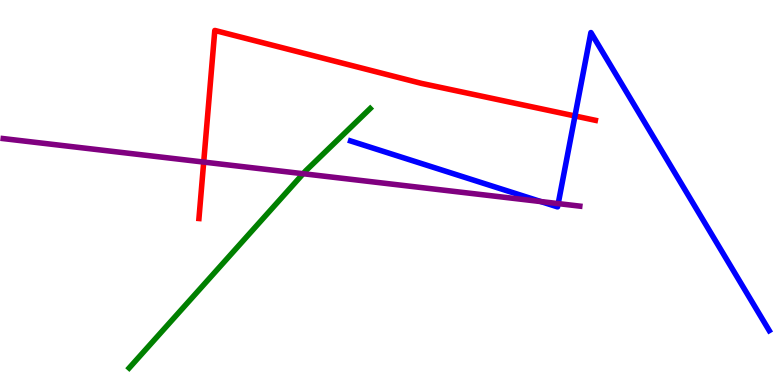[{'lines': ['blue', 'red'], 'intersections': [{'x': 7.42, 'y': 6.99}]}, {'lines': ['green', 'red'], 'intersections': []}, {'lines': ['purple', 'red'], 'intersections': [{'x': 2.63, 'y': 5.79}]}, {'lines': ['blue', 'green'], 'intersections': []}, {'lines': ['blue', 'purple'], 'intersections': [{'x': 6.98, 'y': 4.76}, {'x': 7.2, 'y': 4.71}]}, {'lines': ['green', 'purple'], 'intersections': [{'x': 3.91, 'y': 5.49}]}]